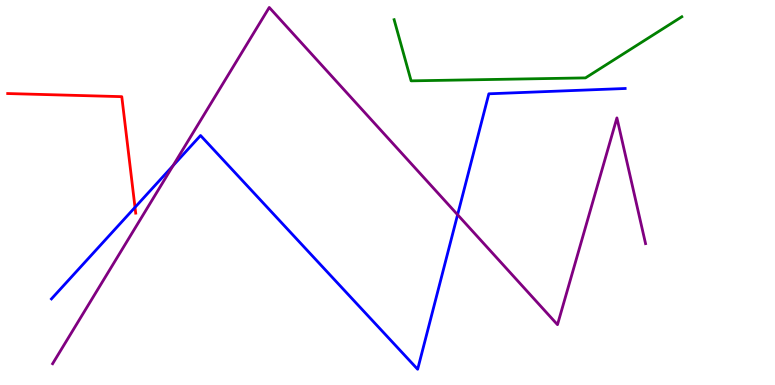[{'lines': ['blue', 'red'], 'intersections': [{'x': 1.74, 'y': 4.61}]}, {'lines': ['green', 'red'], 'intersections': []}, {'lines': ['purple', 'red'], 'intersections': []}, {'lines': ['blue', 'green'], 'intersections': []}, {'lines': ['blue', 'purple'], 'intersections': [{'x': 2.23, 'y': 5.7}, {'x': 5.9, 'y': 4.42}]}, {'lines': ['green', 'purple'], 'intersections': []}]